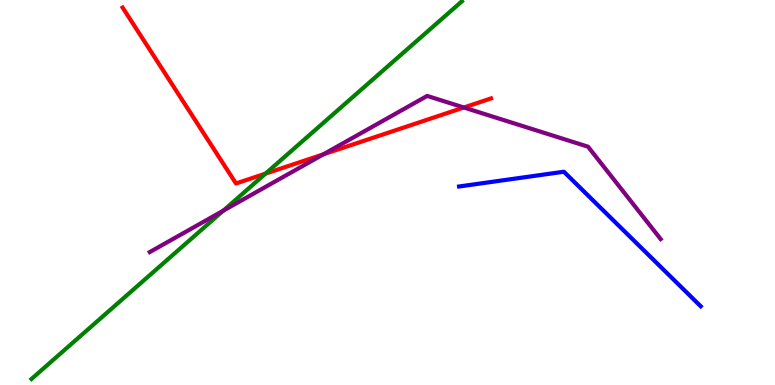[{'lines': ['blue', 'red'], 'intersections': []}, {'lines': ['green', 'red'], 'intersections': [{'x': 3.43, 'y': 5.49}]}, {'lines': ['purple', 'red'], 'intersections': [{'x': 4.17, 'y': 5.99}, {'x': 5.99, 'y': 7.21}]}, {'lines': ['blue', 'green'], 'intersections': []}, {'lines': ['blue', 'purple'], 'intersections': []}, {'lines': ['green', 'purple'], 'intersections': [{'x': 2.88, 'y': 4.53}]}]